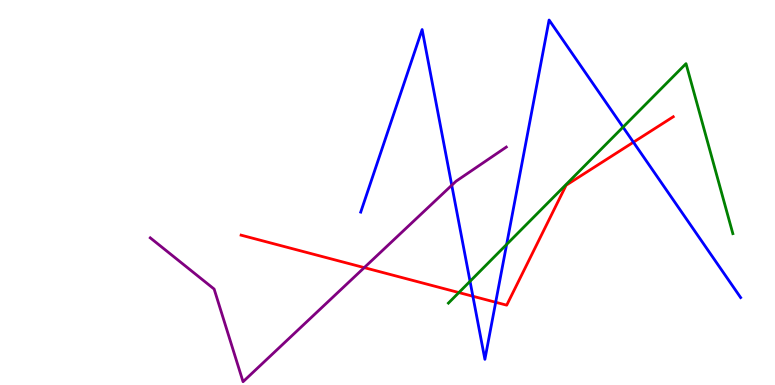[{'lines': ['blue', 'red'], 'intersections': [{'x': 6.1, 'y': 2.31}, {'x': 6.4, 'y': 2.15}, {'x': 8.17, 'y': 6.31}]}, {'lines': ['green', 'red'], 'intersections': [{'x': 5.92, 'y': 2.4}]}, {'lines': ['purple', 'red'], 'intersections': [{'x': 4.7, 'y': 3.05}]}, {'lines': ['blue', 'green'], 'intersections': [{'x': 6.07, 'y': 2.69}, {'x': 6.54, 'y': 3.65}, {'x': 8.04, 'y': 6.7}]}, {'lines': ['blue', 'purple'], 'intersections': [{'x': 5.83, 'y': 5.19}]}, {'lines': ['green', 'purple'], 'intersections': []}]